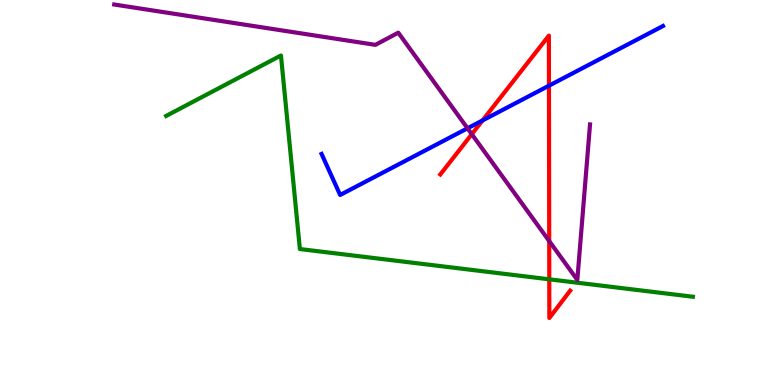[{'lines': ['blue', 'red'], 'intersections': [{'x': 6.23, 'y': 6.87}, {'x': 7.08, 'y': 7.77}]}, {'lines': ['green', 'red'], 'intersections': [{'x': 7.09, 'y': 2.75}]}, {'lines': ['purple', 'red'], 'intersections': [{'x': 6.09, 'y': 6.51}, {'x': 7.09, 'y': 3.74}]}, {'lines': ['blue', 'green'], 'intersections': []}, {'lines': ['blue', 'purple'], 'intersections': [{'x': 6.03, 'y': 6.67}]}, {'lines': ['green', 'purple'], 'intersections': []}]